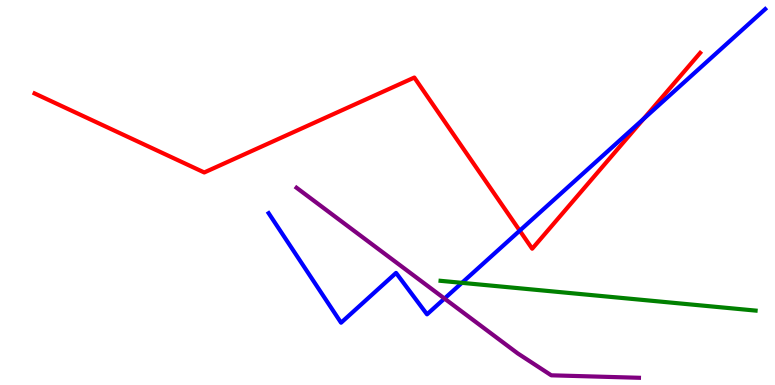[{'lines': ['blue', 'red'], 'intersections': [{'x': 6.71, 'y': 4.01}, {'x': 8.3, 'y': 6.91}]}, {'lines': ['green', 'red'], 'intersections': []}, {'lines': ['purple', 'red'], 'intersections': []}, {'lines': ['blue', 'green'], 'intersections': [{'x': 5.96, 'y': 2.65}]}, {'lines': ['blue', 'purple'], 'intersections': [{'x': 5.74, 'y': 2.25}]}, {'lines': ['green', 'purple'], 'intersections': []}]